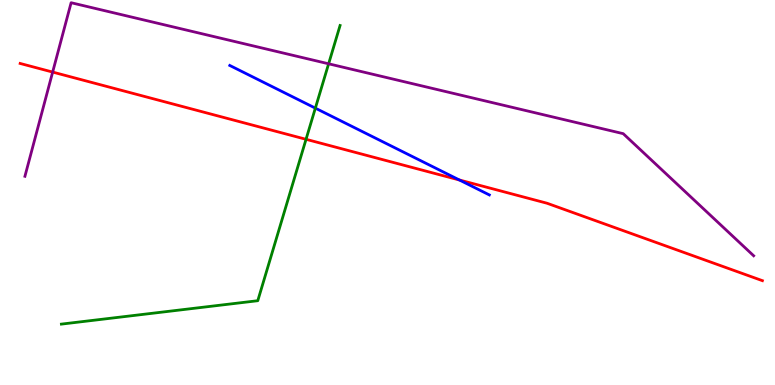[{'lines': ['blue', 'red'], 'intersections': [{'x': 5.93, 'y': 5.33}]}, {'lines': ['green', 'red'], 'intersections': [{'x': 3.95, 'y': 6.38}]}, {'lines': ['purple', 'red'], 'intersections': [{'x': 0.679, 'y': 8.13}]}, {'lines': ['blue', 'green'], 'intersections': [{'x': 4.07, 'y': 7.19}]}, {'lines': ['blue', 'purple'], 'intersections': []}, {'lines': ['green', 'purple'], 'intersections': [{'x': 4.24, 'y': 8.34}]}]